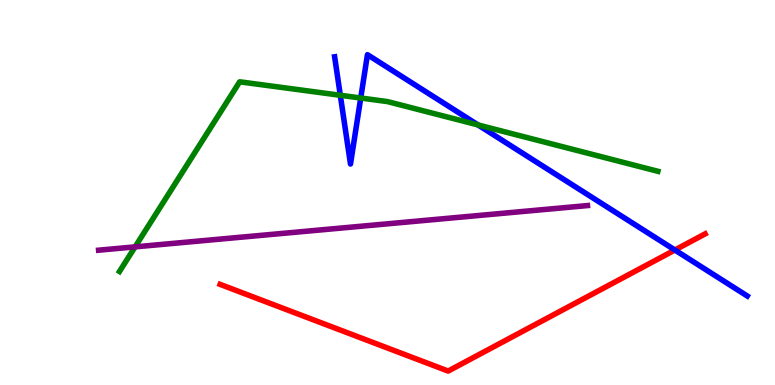[{'lines': ['blue', 'red'], 'intersections': [{'x': 8.71, 'y': 3.51}]}, {'lines': ['green', 'red'], 'intersections': []}, {'lines': ['purple', 'red'], 'intersections': []}, {'lines': ['blue', 'green'], 'intersections': [{'x': 4.39, 'y': 7.53}, {'x': 4.65, 'y': 7.45}, {'x': 6.17, 'y': 6.76}]}, {'lines': ['blue', 'purple'], 'intersections': []}, {'lines': ['green', 'purple'], 'intersections': [{'x': 1.74, 'y': 3.59}]}]